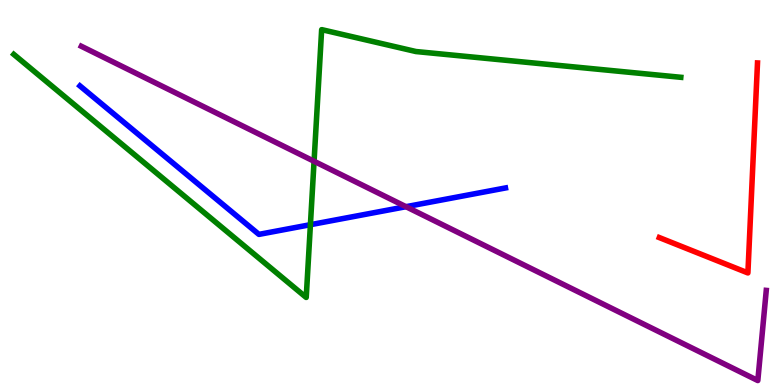[{'lines': ['blue', 'red'], 'intersections': []}, {'lines': ['green', 'red'], 'intersections': []}, {'lines': ['purple', 'red'], 'intersections': []}, {'lines': ['blue', 'green'], 'intersections': [{'x': 4.01, 'y': 4.16}]}, {'lines': ['blue', 'purple'], 'intersections': [{'x': 5.24, 'y': 4.63}]}, {'lines': ['green', 'purple'], 'intersections': [{'x': 4.05, 'y': 5.81}]}]